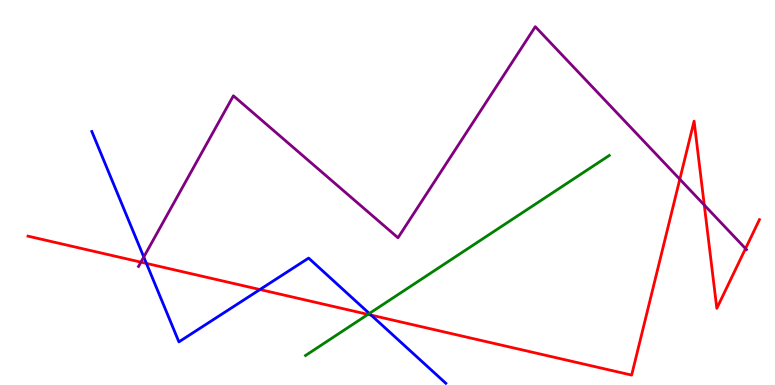[{'lines': ['blue', 'red'], 'intersections': [{'x': 1.89, 'y': 3.16}, {'x': 3.35, 'y': 2.48}, {'x': 4.79, 'y': 1.81}]}, {'lines': ['green', 'red'], 'intersections': [{'x': 4.75, 'y': 1.83}]}, {'lines': ['purple', 'red'], 'intersections': [{'x': 1.82, 'y': 3.19}, {'x': 8.77, 'y': 5.35}, {'x': 9.09, 'y': 4.67}, {'x': 9.62, 'y': 3.54}]}, {'lines': ['blue', 'green'], 'intersections': [{'x': 4.77, 'y': 1.86}]}, {'lines': ['blue', 'purple'], 'intersections': [{'x': 1.86, 'y': 3.32}]}, {'lines': ['green', 'purple'], 'intersections': []}]